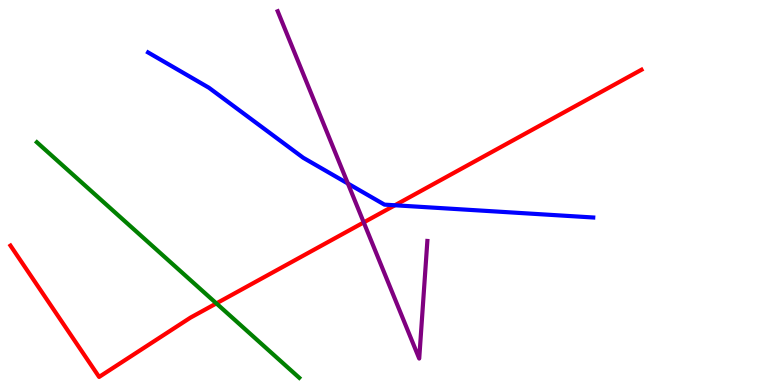[{'lines': ['blue', 'red'], 'intersections': [{'x': 5.1, 'y': 4.67}]}, {'lines': ['green', 'red'], 'intersections': [{'x': 2.79, 'y': 2.12}]}, {'lines': ['purple', 'red'], 'intersections': [{'x': 4.69, 'y': 4.22}]}, {'lines': ['blue', 'green'], 'intersections': []}, {'lines': ['blue', 'purple'], 'intersections': [{'x': 4.49, 'y': 5.23}]}, {'lines': ['green', 'purple'], 'intersections': []}]